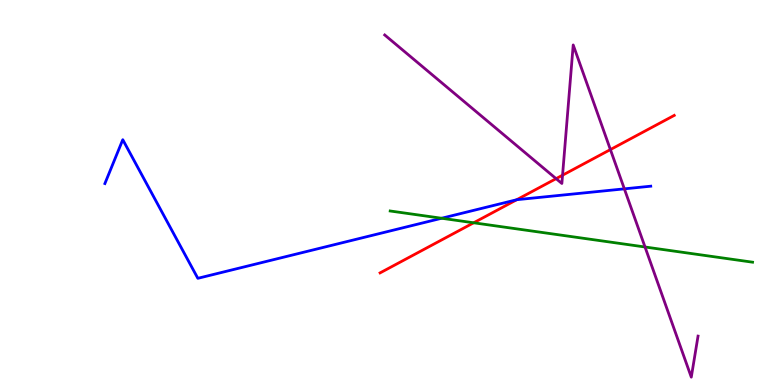[{'lines': ['blue', 'red'], 'intersections': [{'x': 6.67, 'y': 4.81}]}, {'lines': ['green', 'red'], 'intersections': [{'x': 6.11, 'y': 4.21}]}, {'lines': ['purple', 'red'], 'intersections': [{'x': 7.18, 'y': 5.36}, {'x': 7.26, 'y': 5.45}, {'x': 7.88, 'y': 6.11}]}, {'lines': ['blue', 'green'], 'intersections': [{'x': 5.7, 'y': 4.33}]}, {'lines': ['blue', 'purple'], 'intersections': [{'x': 8.06, 'y': 5.09}]}, {'lines': ['green', 'purple'], 'intersections': [{'x': 8.32, 'y': 3.58}]}]